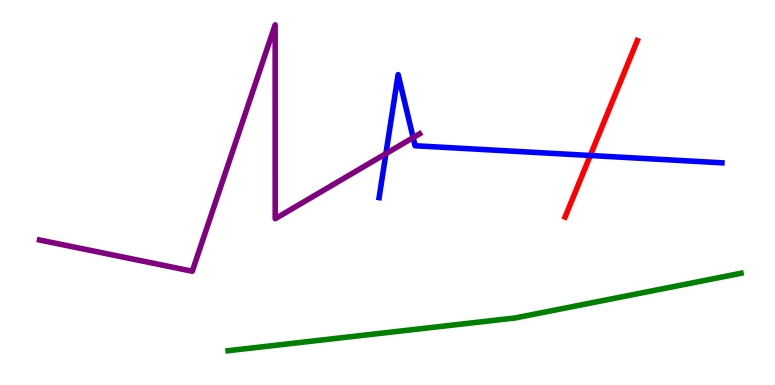[{'lines': ['blue', 'red'], 'intersections': [{'x': 7.62, 'y': 5.96}]}, {'lines': ['green', 'red'], 'intersections': []}, {'lines': ['purple', 'red'], 'intersections': []}, {'lines': ['blue', 'green'], 'intersections': []}, {'lines': ['blue', 'purple'], 'intersections': [{'x': 4.98, 'y': 6.01}, {'x': 5.33, 'y': 6.43}]}, {'lines': ['green', 'purple'], 'intersections': []}]